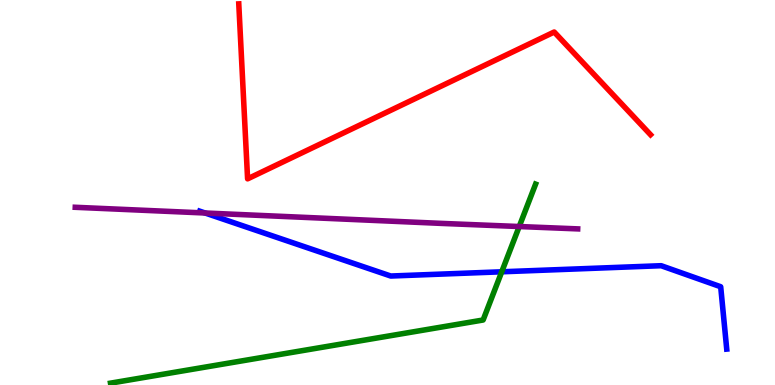[{'lines': ['blue', 'red'], 'intersections': []}, {'lines': ['green', 'red'], 'intersections': []}, {'lines': ['purple', 'red'], 'intersections': []}, {'lines': ['blue', 'green'], 'intersections': [{'x': 6.47, 'y': 2.94}]}, {'lines': ['blue', 'purple'], 'intersections': [{'x': 2.65, 'y': 4.47}]}, {'lines': ['green', 'purple'], 'intersections': [{'x': 6.7, 'y': 4.12}]}]